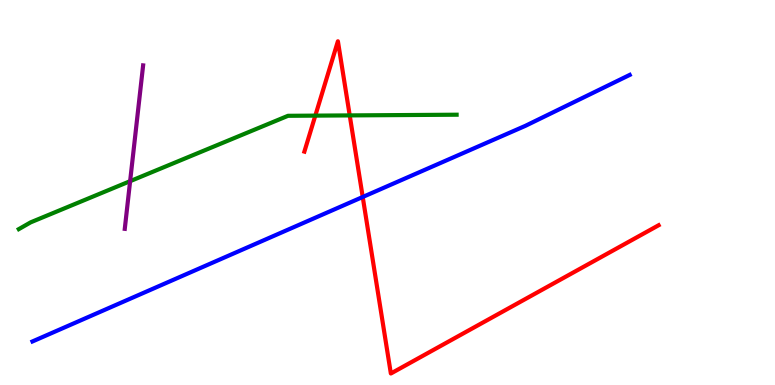[{'lines': ['blue', 'red'], 'intersections': [{'x': 4.68, 'y': 4.88}]}, {'lines': ['green', 'red'], 'intersections': [{'x': 4.07, 'y': 7.0}, {'x': 4.51, 'y': 7.0}]}, {'lines': ['purple', 'red'], 'intersections': []}, {'lines': ['blue', 'green'], 'intersections': []}, {'lines': ['blue', 'purple'], 'intersections': []}, {'lines': ['green', 'purple'], 'intersections': [{'x': 1.68, 'y': 5.29}]}]